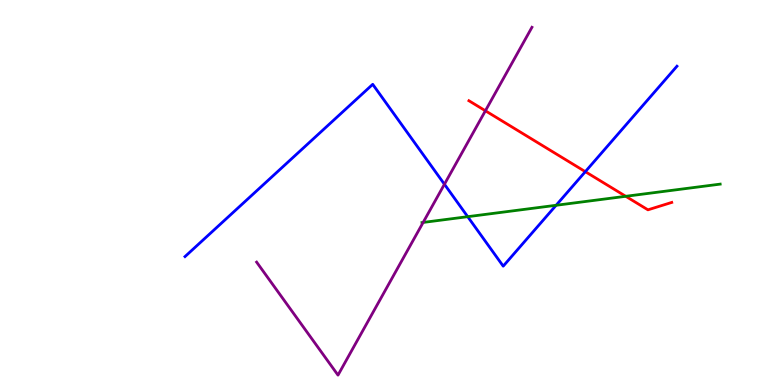[{'lines': ['blue', 'red'], 'intersections': [{'x': 7.55, 'y': 5.54}]}, {'lines': ['green', 'red'], 'intersections': [{'x': 8.07, 'y': 4.9}]}, {'lines': ['purple', 'red'], 'intersections': [{'x': 6.26, 'y': 7.12}]}, {'lines': ['blue', 'green'], 'intersections': [{'x': 6.03, 'y': 4.37}, {'x': 7.18, 'y': 4.67}]}, {'lines': ['blue', 'purple'], 'intersections': [{'x': 5.73, 'y': 5.21}]}, {'lines': ['green', 'purple'], 'intersections': [{'x': 5.46, 'y': 4.22}]}]